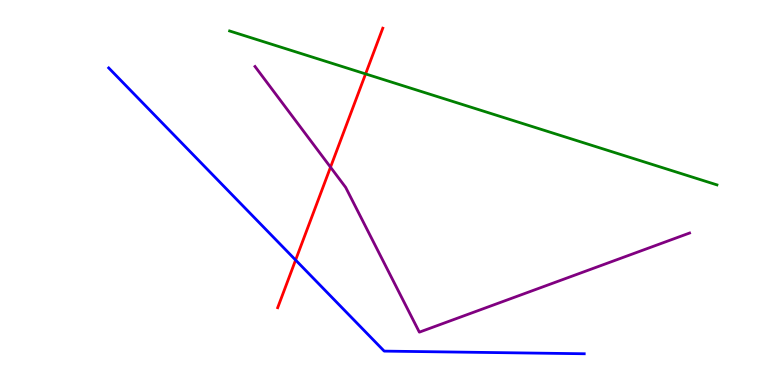[{'lines': ['blue', 'red'], 'intersections': [{'x': 3.81, 'y': 3.25}]}, {'lines': ['green', 'red'], 'intersections': [{'x': 4.72, 'y': 8.08}]}, {'lines': ['purple', 'red'], 'intersections': [{'x': 4.26, 'y': 5.66}]}, {'lines': ['blue', 'green'], 'intersections': []}, {'lines': ['blue', 'purple'], 'intersections': []}, {'lines': ['green', 'purple'], 'intersections': []}]